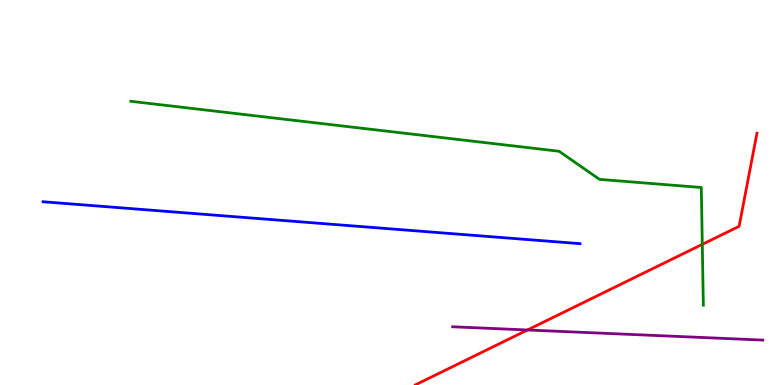[{'lines': ['blue', 'red'], 'intersections': []}, {'lines': ['green', 'red'], 'intersections': [{'x': 9.06, 'y': 3.65}]}, {'lines': ['purple', 'red'], 'intersections': [{'x': 6.81, 'y': 1.43}]}, {'lines': ['blue', 'green'], 'intersections': []}, {'lines': ['blue', 'purple'], 'intersections': []}, {'lines': ['green', 'purple'], 'intersections': []}]